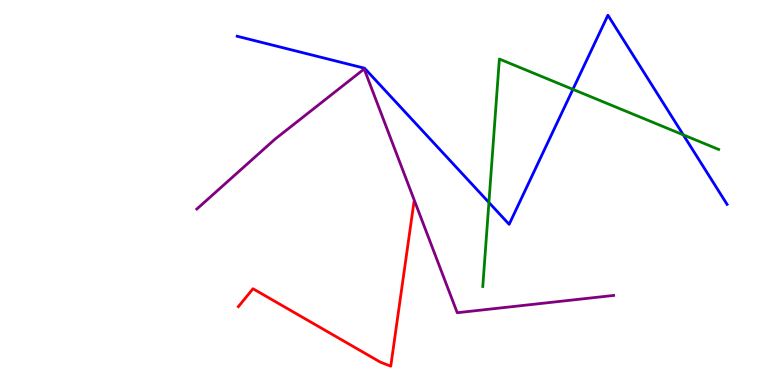[{'lines': ['blue', 'red'], 'intersections': []}, {'lines': ['green', 'red'], 'intersections': []}, {'lines': ['purple', 'red'], 'intersections': []}, {'lines': ['blue', 'green'], 'intersections': [{'x': 6.31, 'y': 4.74}, {'x': 7.39, 'y': 7.68}, {'x': 8.82, 'y': 6.5}]}, {'lines': ['blue', 'purple'], 'intersections': []}, {'lines': ['green', 'purple'], 'intersections': []}]